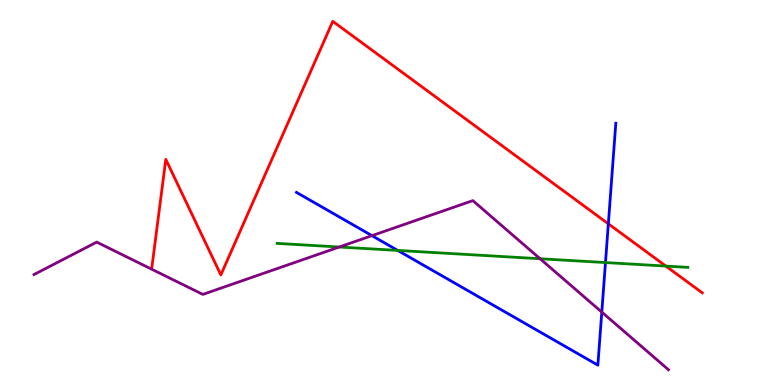[{'lines': ['blue', 'red'], 'intersections': [{'x': 7.85, 'y': 4.19}]}, {'lines': ['green', 'red'], 'intersections': [{'x': 8.59, 'y': 3.09}]}, {'lines': ['purple', 'red'], 'intersections': []}, {'lines': ['blue', 'green'], 'intersections': [{'x': 5.13, 'y': 3.5}, {'x': 7.81, 'y': 3.18}]}, {'lines': ['blue', 'purple'], 'intersections': [{'x': 4.8, 'y': 3.88}, {'x': 7.77, 'y': 1.89}]}, {'lines': ['green', 'purple'], 'intersections': [{'x': 4.38, 'y': 3.58}, {'x': 6.97, 'y': 3.28}]}]